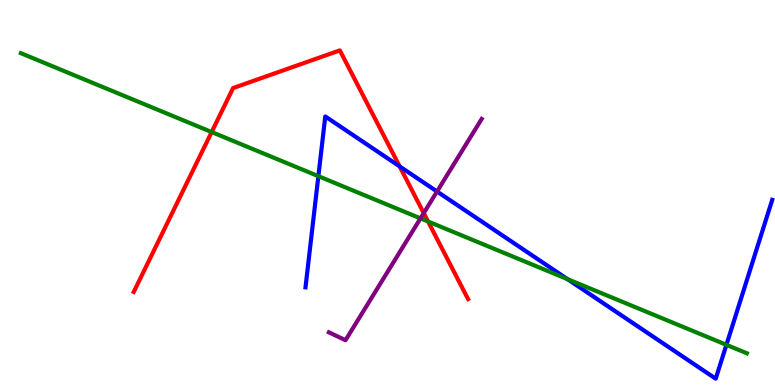[{'lines': ['blue', 'red'], 'intersections': [{'x': 5.16, 'y': 5.68}]}, {'lines': ['green', 'red'], 'intersections': [{'x': 2.73, 'y': 6.57}, {'x': 5.52, 'y': 4.25}]}, {'lines': ['purple', 'red'], 'intersections': [{'x': 5.47, 'y': 4.46}]}, {'lines': ['blue', 'green'], 'intersections': [{'x': 4.11, 'y': 5.42}, {'x': 7.32, 'y': 2.75}, {'x': 9.37, 'y': 1.04}]}, {'lines': ['blue', 'purple'], 'intersections': [{'x': 5.64, 'y': 5.03}]}, {'lines': ['green', 'purple'], 'intersections': [{'x': 5.43, 'y': 4.33}]}]